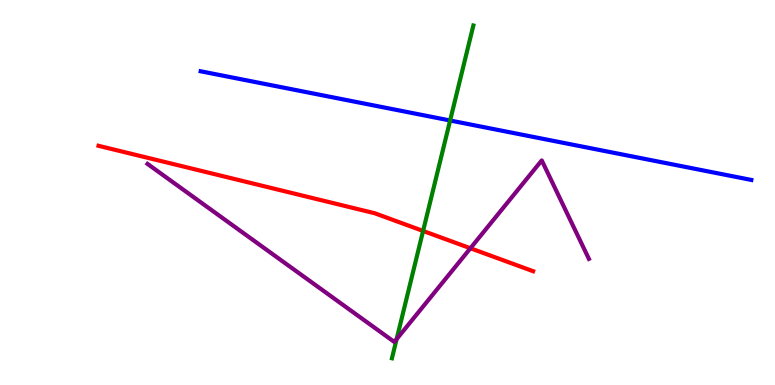[{'lines': ['blue', 'red'], 'intersections': []}, {'lines': ['green', 'red'], 'intersections': [{'x': 5.46, 'y': 4.0}]}, {'lines': ['purple', 'red'], 'intersections': [{'x': 6.07, 'y': 3.55}]}, {'lines': ['blue', 'green'], 'intersections': [{'x': 5.81, 'y': 6.87}]}, {'lines': ['blue', 'purple'], 'intersections': []}, {'lines': ['green', 'purple'], 'intersections': [{'x': 5.12, 'y': 1.19}]}]